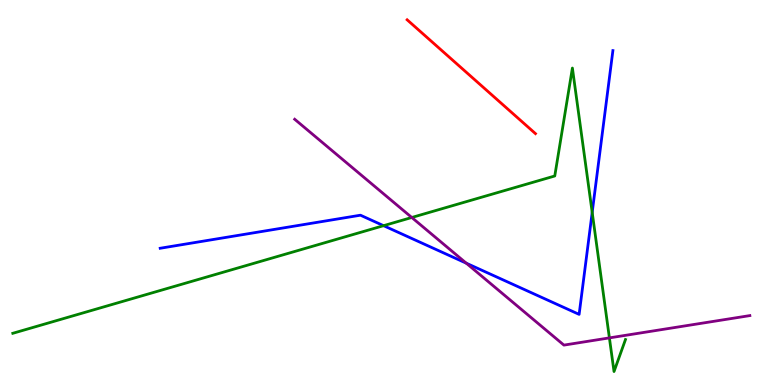[{'lines': ['blue', 'red'], 'intersections': []}, {'lines': ['green', 'red'], 'intersections': []}, {'lines': ['purple', 'red'], 'intersections': []}, {'lines': ['blue', 'green'], 'intersections': [{'x': 4.95, 'y': 4.14}, {'x': 7.64, 'y': 4.48}]}, {'lines': ['blue', 'purple'], 'intersections': [{'x': 6.02, 'y': 3.16}]}, {'lines': ['green', 'purple'], 'intersections': [{'x': 5.31, 'y': 4.35}, {'x': 7.86, 'y': 1.22}]}]